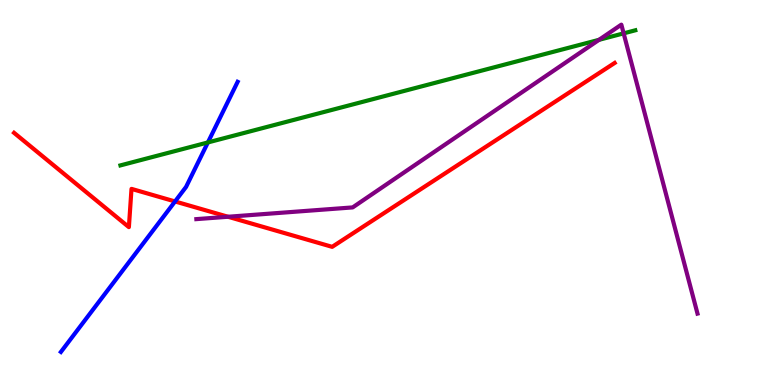[{'lines': ['blue', 'red'], 'intersections': [{'x': 2.26, 'y': 4.77}]}, {'lines': ['green', 'red'], 'intersections': []}, {'lines': ['purple', 'red'], 'intersections': [{'x': 2.94, 'y': 4.37}]}, {'lines': ['blue', 'green'], 'intersections': [{'x': 2.68, 'y': 6.3}]}, {'lines': ['blue', 'purple'], 'intersections': []}, {'lines': ['green', 'purple'], 'intersections': [{'x': 7.73, 'y': 8.97}, {'x': 8.05, 'y': 9.13}]}]